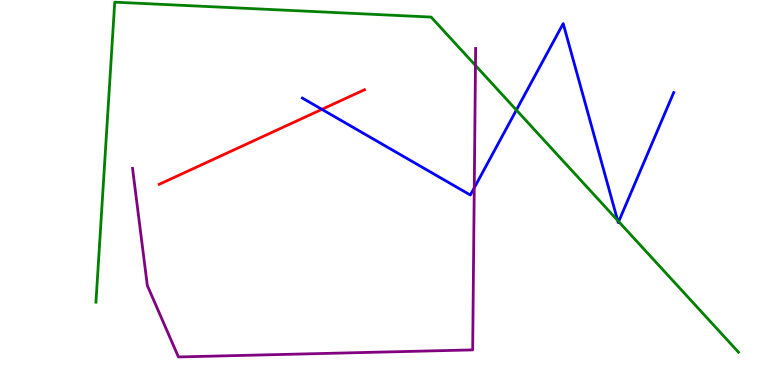[{'lines': ['blue', 'red'], 'intersections': [{'x': 4.15, 'y': 7.16}]}, {'lines': ['green', 'red'], 'intersections': []}, {'lines': ['purple', 'red'], 'intersections': []}, {'lines': ['blue', 'green'], 'intersections': [{'x': 6.66, 'y': 7.14}, {'x': 7.97, 'y': 4.27}, {'x': 7.98, 'y': 4.24}]}, {'lines': ['blue', 'purple'], 'intersections': [{'x': 6.12, 'y': 5.12}]}, {'lines': ['green', 'purple'], 'intersections': [{'x': 6.14, 'y': 8.3}]}]